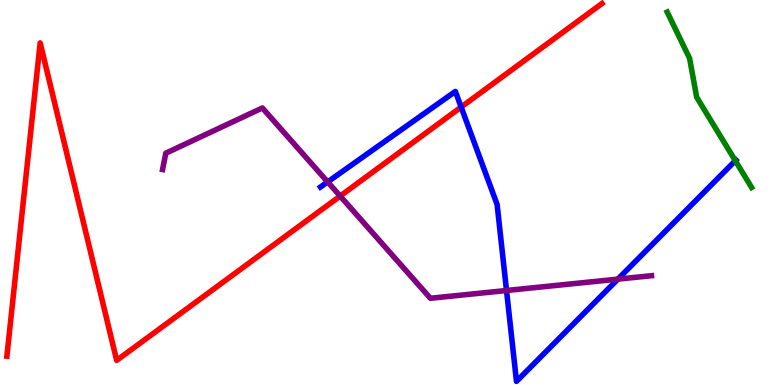[{'lines': ['blue', 'red'], 'intersections': [{'x': 5.95, 'y': 7.22}]}, {'lines': ['green', 'red'], 'intersections': []}, {'lines': ['purple', 'red'], 'intersections': [{'x': 4.39, 'y': 4.91}]}, {'lines': ['blue', 'green'], 'intersections': [{'x': 9.49, 'y': 5.83}]}, {'lines': ['blue', 'purple'], 'intersections': [{'x': 4.23, 'y': 5.27}, {'x': 6.54, 'y': 2.45}, {'x': 7.97, 'y': 2.75}]}, {'lines': ['green', 'purple'], 'intersections': []}]